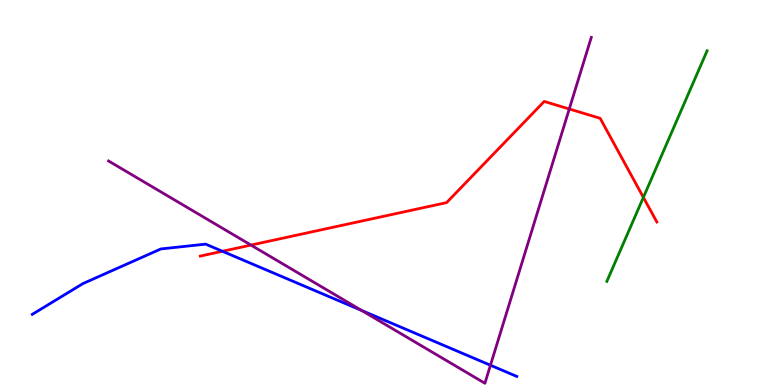[{'lines': ['blue', 'red'], 'intersections': [{'x': 2.87, 'y': 3.47}]}, {'lines': ['green', 'red'], 'intersections': [{'x': 8.3, 'y': 4.87}]}, {'lines': ['purple', 'red'], 'intersections': [{'x': 3.24, 'y': 3.63}, {'x': 7.35, 'y': 7.17}]}, {'lines': ['blue', 'green'], 'intersections': []}, {'lines': ['blue', 'purple'], 'intersections': [{'x': 4.67, 'y': 1.94}, {'x': 6.33, 'y': 0.514}]}, {'lines': ['green', 'purple'], 'intersections': []}]